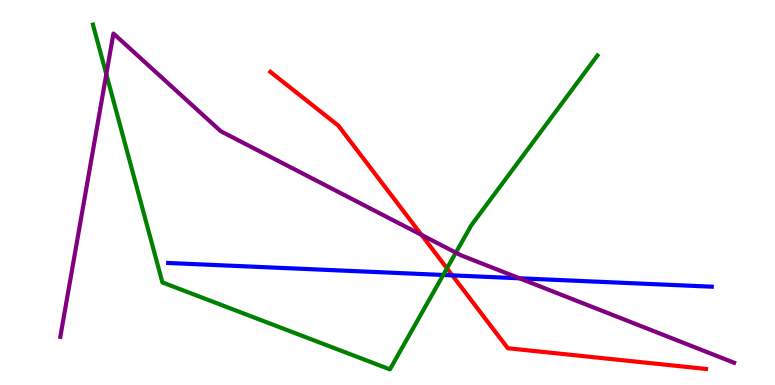[{'lines': ['blue', 'red'], 'intersections': [{'x': 5.84, 'y': 2.85}]}, {'lines': ['green', 'red'], 'intersections': [{'x': 5.77, 'y': 3.03}]}, {'lines': ['purple', 'red'], 'intersections': [{'x': 5.44, 'y': 3.9}]}, {'lines': ['blue', 'green'], 'intersections': [{'x': 5.72, 'y': 2.86}]}, {'lines': ['blue', 'purple'], 'intersections': [{'x': 6.7, 'y': 2.77}]}, {'lines': ['green', 'purple'], 'intersections': [{'x': 1.37, 'y': 8.07}, {'x': 5.88, 'y': 3.44}]}]